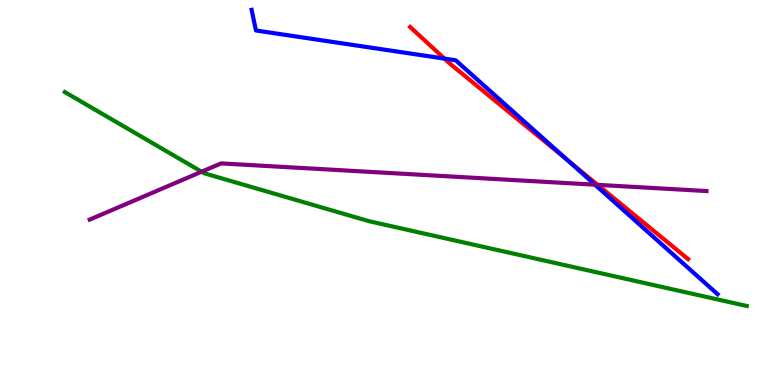[{'lines': ['blue', 'red'], 'intersections': [{'x': 5.73, 'y': 8.48}, {'x': 7.32, 'y': 5.85}]}, {'lines': ['green', 'red'], 'intersections': []}, {'lines': ['purple', 'red'], 'intersections': [{'x': 7.71, 'y': 5.2}]}, {'lines': ['blue', 'green'], 'intersections': []}, {'lines': ['blue', 'purple'], 'intersections': [{'x': 7.68, 'y': 5.2}]}, {'lines': ['green', 'purple'], 'intersections': [{'x': 2.6, 'y': 5.54}]}]